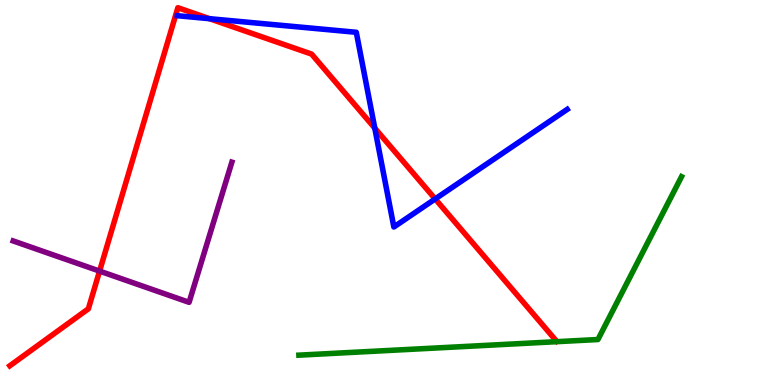[{'lines': ['blue', 'red'], 'intersections': [{'x': 2.7, 'y': 9.51}, {'x': 4.84, 'y': 6.67}, {'x': 5.62, 'y': 4.83}]}, {'lines': ['green', 'red'], 'intersections': []}, {'lines': ['purple', 'red'], 'intersections': [{'x': 1.28, 'y': 2.96}]}, {'lines': ['blue', 'green'], 'intersections': []}, {'lines': ['blue', 'purple'], 'intersections': []}, {'lines': ['green', 'purple'], 'intersections': []}]